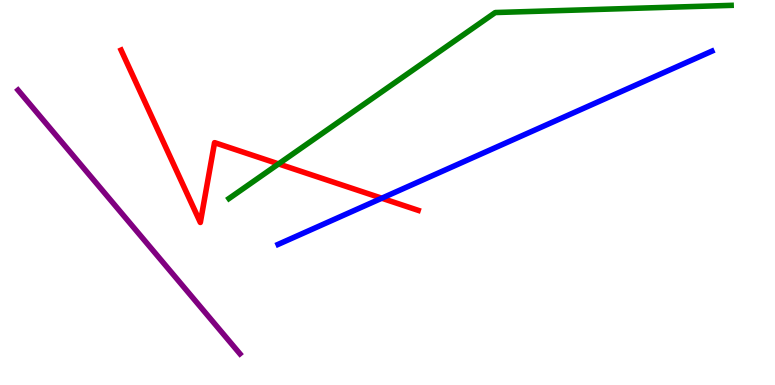[{'lines': ['blue', 'red'], 'intersections': [{'x': 4.93, 'y': 4.85}]}, {'lines': ['green', 'red'], 'intersections': [{'x': 3.59, 'y': 5.74}]}, {'lines': ['purple', 'red'], 'intersections': []}, {'lines': ['blue', 'green'], 'intersections': []}, {'lines': ['blue', 'purple'], 'intersections': []}, {'lines': ['green', 'purple'], 'intersections': []}]